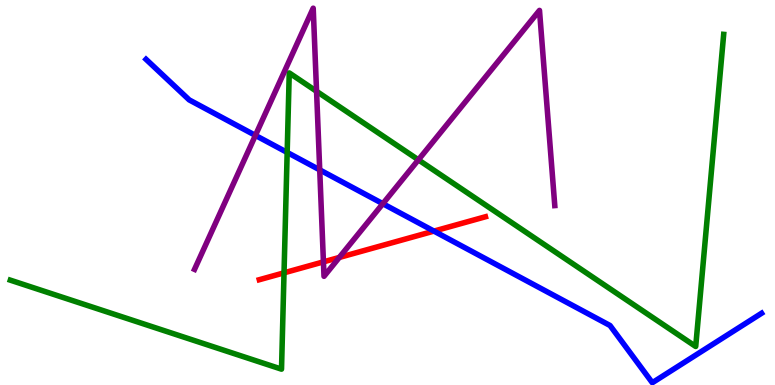[{'lines': ['blue', 'red'], 'intersections': [{'x': 5.6, 'y': 4.0}]}, {'lines': ['green', 'red'], 'intersections': [{'x': 3.66, 'y': 2.91}]}, {'lines': ['purple', 'red'], 'intersections': [{'x': 4.17, 'y': 3.2}, {'x': 4.38, 'y': 3.31}]}, {'lines': ['blue', 'green'], 'intersections': [{'x': 3.71, 'y': 6.04}]}, {'lines': ['blue', 'purple'], 'intersections': [{'x': 3.3, 'y': 6.48}, {'x': 4.13, 'y': 5.59}, {'x': 4.94, 'y': 4.71}]}, {'lines': ['green', 'purple'], 'intersections': [{'x': 4.08, 'y': 7.63}, {'x': 5.4, 'y': 5.85}]}]